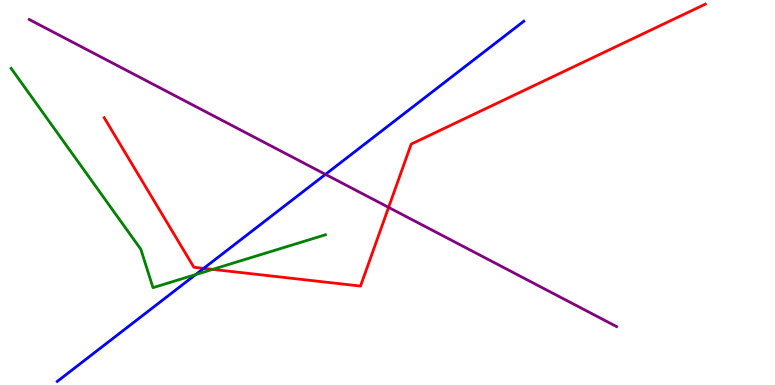[{'lines': ['blue', 'red'], 'intersections': [{'x': 2.63, 'y': 3.03}]}, {'lines': ['green', 'red'], 'intersections': [{'x': 2.74, 'y': 3.0}]}, {'lines': ['purple', 'red'], 'intersections': [{'x': 5.01, 'y': 4.61}]}, {'lines': ['blue', 'green'], 'intersections': [{'x': 2.52, 'y': 2.87}]}, {'lines': ['blue', 'purple'], 'intersections': [{'x': 4.2, 'y': 5.47}]}, {'lines': ['green', 'purple'], 'intersections': []}]